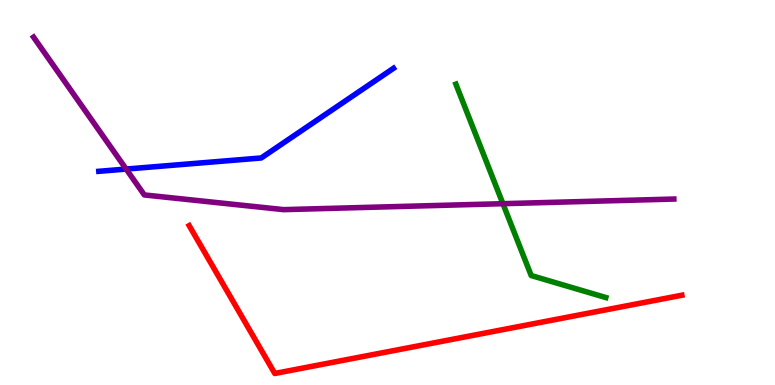[{'lines': ['blue', 'red'], 'intersections': []}, {'lines': ['green', 'red'], 'intersections': []}, {'lines': ['purple', 'red'], 'intersections': []}, {'lines': ['blue', 'green'], 'intersections': []}, {'lines': ['blue', 'purple'], 'intersections': [{'x': 1.63, 'y': 5.61}]}, {'lines': ['green', 'purple'], 'intersections': [{'x': 6.49, 'y': 4.71}]}]